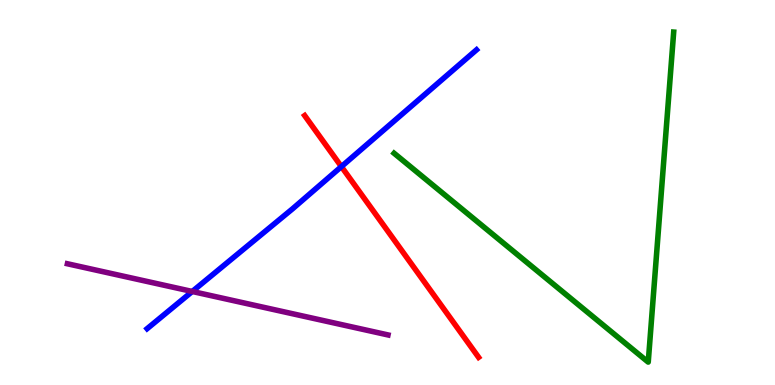[{'lines': ['blue', 'red'], 'intersections': [{'x': 4.41, 'y': 5.67}]}, {'lines': ['green', 'red'], 'intersections': []}, {'lines': ['purple', 'red'], 'intersections': []}, {'lines': ['blue', 'green'], 'intersections': []}, {'lines': ['blue', 'purple'], 'intersections': [{'x': 2.48, 'y': 2.43}]}, {'lines': ['green', 'purple'], 'intersections': []}]